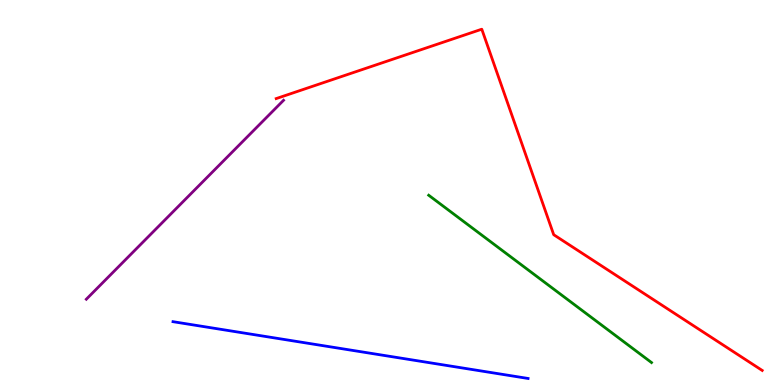[{'lines': ['blue', 'red'], 'intersections': []}, {'lines': ['green', 'red'], 'intersections': []}, {'lines': ['purple', 'red'], 'intersections': []}, {'lines': ['blue', 'green'], 'intersections': []}, {'lines': ['blue', 'purple'], 'intersections': []}, {'lines': ['green', 'purple'], 'intersections': []}]